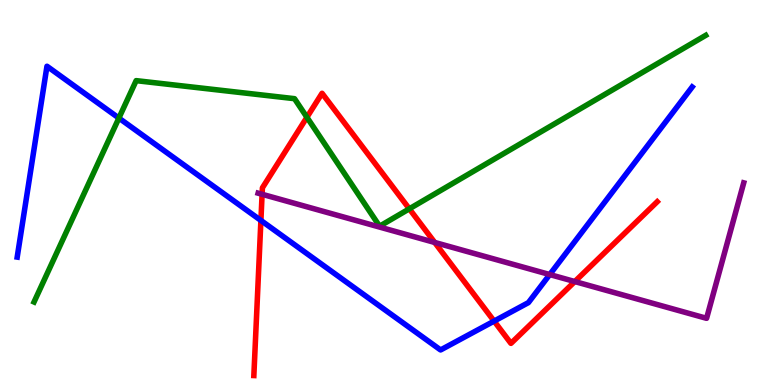[{'lines': ['blue', 'red'], 'intersections': [{'x': 3.37, 'y': 4.27}, {'x': 6.38, 'y': 1.66}]}, {'lines': ['green', 'red'], 'intersections': [{'x': 3.96, 'y': 6.95}, {'x': 5.28, 'y': 4.58}]}, {'lines': ['purple', 'red'], 'intersections': [{'x': 3.38, 'y': 4.95}, {'x': 5.61, 'y': 3.7}, {'x': 7.42, 'y': 2.69}]}, {'lines': ['blue', 'green'], 'intersections': [{'x': 1.53, 'y': 6.93}]}, {'lines': ['blue', 'purple'], 'intersections': [{'x': 7.09, 'y': 2.87}]}, {'lines': ['green', 'purple'], 'intersections': []}]